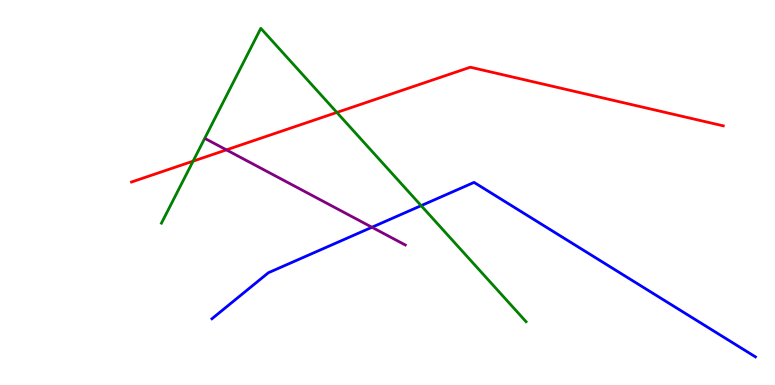[{'lines': ['blue', 'red'], 'intersections': []}, {'lines': ['green', 'red'], 'intersections': [{'x': 2.49, 'y': 5.81}, {'x': 4.35, 'y': 7.08}]}, {'lines': ['purple', 'red'], 'intersections': [{'x': 2.92, 'y': 6.11}]}, {'lines': ['blue', 'green'], 'intersections': [{'x': 5.43, 'y': 4.66}]}, {'lines': ['blue', 'purple'], 'intersections': [{'x': 4.8, 'y': 4.1}]}, {'lines': ['green', 'purple'], 'intersections': []}]